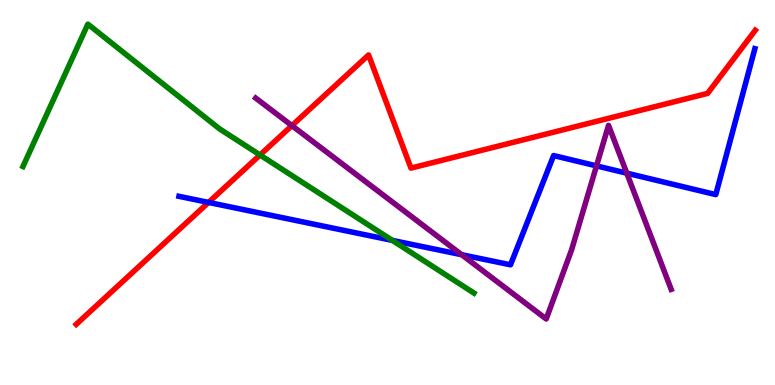[{'lines': ['blue', 'red'], 'intersections': [{'x': 2.69, 'y': 4.74}]}, {'lines': ['green', 'red'], 'intersections': [{'x': 3.36, 'y': 5.97}]}, {'lines': ['purple', 'red'], 'intersections': [{'x': 3.77, 'y': 6.74}]}, {'lines': ['blue', 'green'], 'intersections': [{'x': 5.06, 'y': 3.76}]}, {'lines': ['blue', 'purple'], 'intersections': [{'x': 5.96, 'y': 3.38}, {'x': 7.7, 'y': 5.69}, {'x': 8.09, 'y': 5.5}]}, {'lines': ['green', 'purple'], 'intersections': []}]